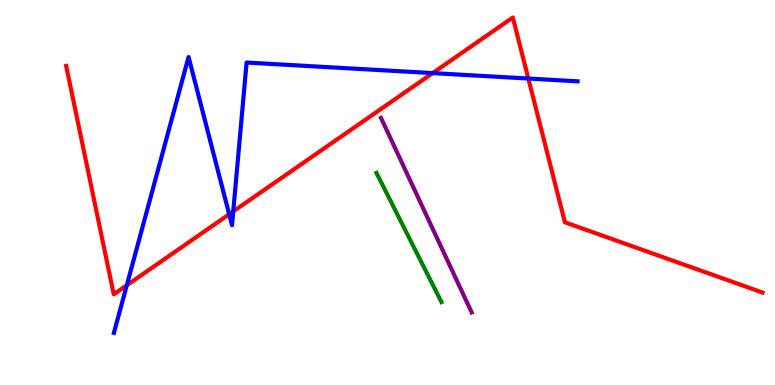[{'lines': ['blue', 'red'], 'intersections': [{'x': 1.64, 'y': 2.59}, {'x': 2.96, 'y': 4.44}, {'x': 3.01, 'y': 4.51}, {'x': 5.58, 'y': 8.1}, {'x': 6.82, 'y': 7.96}]}, {'lines': ['green', 'red'], 'intersections': []}, {'lines': ['purple', 'red'], 'intersections': []}, {'lines': ['blue', 'green'], 'intersections': []}, {'lines': ['blue', 'purple'], 'intersections': []}, {'lines': ['green', 'purple'], 'intersections': []}]